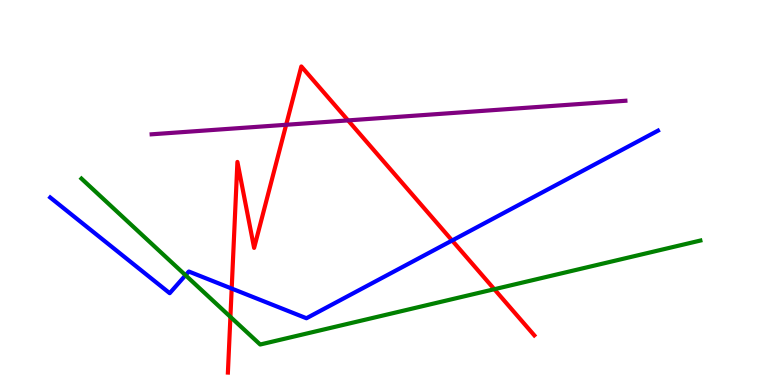[{'lines': ['blue', 'red'], 'intersections': [{'x': 2.99, 'y': 2.51}, {'x': 5.83, 'y': 3.75}]}, {'lines': ['green', 'red'], 'intersections': [{'x': 2.97, 'y': 1.77}, {'x': 6.38, 'y': 2.49}]}, {'lines': ['purple', 'red'], 'intersections': [{'x': 3.69, 'y': 6.76}, {'x': 4.49, 'y': 6.87}]}, {'lines': ['blue', 'green'], 'intersections': [{'x': 2.39, 'y': 2.85}]}, {'lines': ['blue', 'purple'], 'intersections': []}, {'lines': ['green', 'purple'], 'intersections': []}]